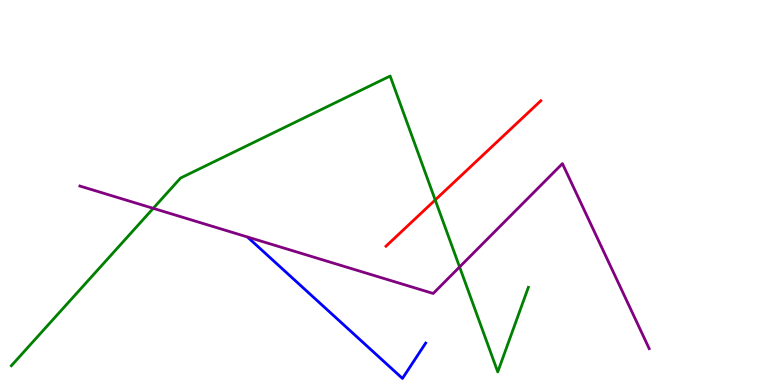[{'lines': ['blue', 'red'], 'intersections': []}, {'lines': ['green', 'red'], 'intersections': [{'x': 5.62, 'y': 4.81}]}, {'lines': ['purple', 'red'], 'intersections': []}, {'lines': ['blue', 'green'], 'intersections': []}, {'lines': ['blue', 'purple'], 'intersections': []}, {'lines': ['green', 'purple'], 'intersections': [{'x': 1.98, 'y': 4.59}, {'x': 5.93, 'y': 3.07}]}]